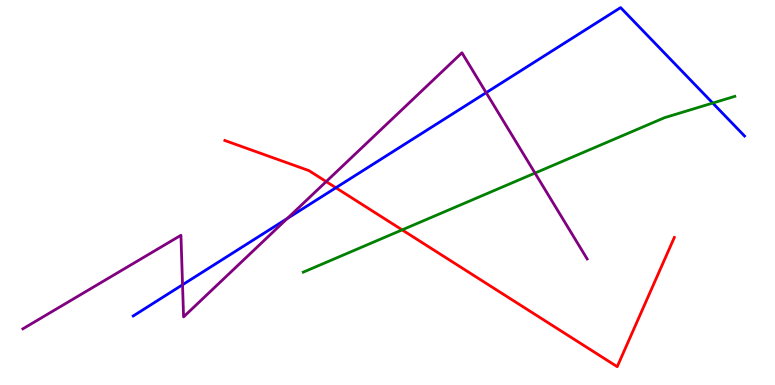[{'lines': ['blue', 'red'], 'intersections': [{'x': 4.33, 'y': 5.12}]}, {'lines': ['green', 'red'], 'intersections': [{'x': 5.19, 'y': 4.03}]}, {'lines': ['purple', 'red'], 'intersections': [{'x': 4.21, 'y': 5.28}]}, {'lines': ['blue', 'green'], 'intersections': [{'x': 9.2, 'y': 7.32}]}, {'lines': ['blue', 'purple'], 'intersections': [{'x': 2.36, 'y': 2.6}, {'x': 3.71, 'y': 4.33}, {'x': 6.27, 'y': 7.59}]}, {'lines': ['green', 'purple'], 'intersections': [{'x': 6.9, 'y': 5.5}]}]